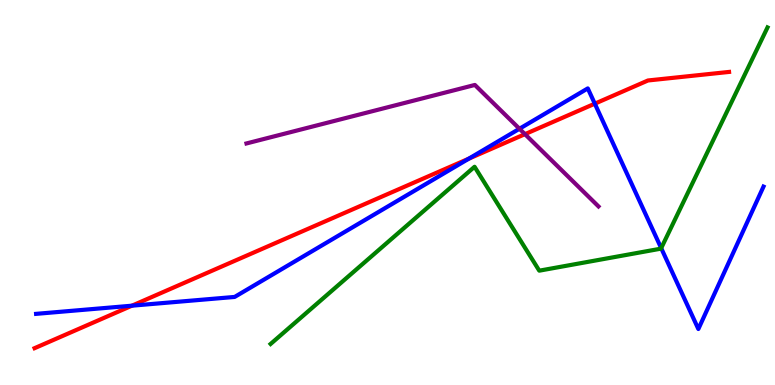[{'lines': ['blue', 'red'], 'intersections': [{'x': 1.7, 'y': 2.06}, {'x': 6.05, 'y': 5.88}, {'x': 7.67, 'y': 7.31}]}, {'lines': ['green', 'red'], 'intersections': []}, {'lines': ['purple', 'red'], 'intersections': [{'x': 6.77, 'y': 6.52}]}, {'lines': ['blue', 'green'], 'intersections': [{'x': 8.53, 'y': 3.55}]}, {'lines': ['blue', 'purple'], 'intersections': [{'x': 6.7, 'y': 6.66}]}, {'lines': ['green', 'purple'], 'intersections': []}]